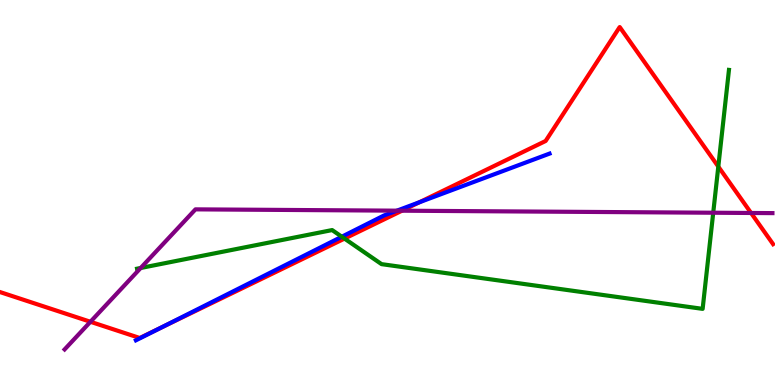[{'lines': ['blue', 'red'], 'intersections': [{'x': 2.07, 'y': 1.48}, {'x': 5.41, 'y': 4.75}]}, {'lines': ['green', 'red'], 'intersections': [{'x': 4.45, 'y': 3.8}, {'x': 9.27, 'y': 5.67}]}, {'lines': ['purple', 'red'], 'intersections': [{'x': 1.17, 'y': 1.64}, {'x': 5.19, 'y': 4.53}, {'x': 9.69, 'y': 4.47}]}, {'lines': ['blue', 'green'], 'intersections': [{'x': 4.41, 'y': 3.85}]}, {'lines': ['blue', 'purple'], 'intersections': [{'x': 5.12, 'y': 4.53}]}, {'lines': ['green', 'purple'], 'intersections': [{'x': 1.82, 'y': 3.04}, {'x': 9.2, 'y': 4.47}]}]